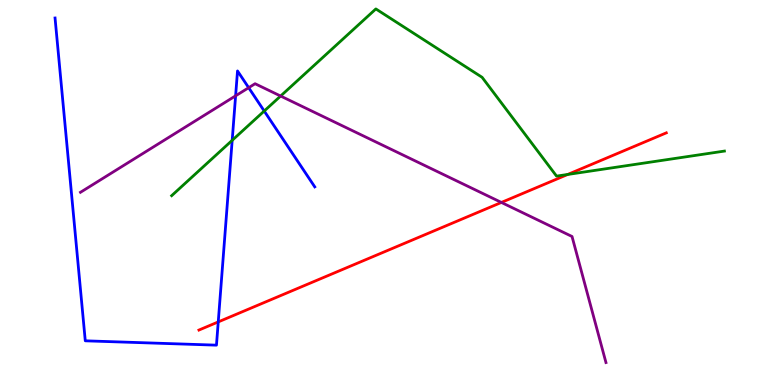[{'lines': ['blue', 'red'], 'intersections': [{'x': 2.82, 'y': 1.64}]}, {'lines': ['green', 'red'], 'intersections': [{'x': 7.33, 'y': 5.47}]}, {'lines': ['purple', 'red'], 'intersections': [{'x': 6.47, 'y': 4.74}]}, {'lines': ['blue', 'green'], 'intersections': [{'x': 3.0, 'y': 6.36}, {'x': 3.41, 'y': 7.12}]}, {'lines': ['blue', 'purple'], 'intersections': [{'x': 3.04, 'y': 7.51}, {'x': 3.21, 'y': 7.72}]}, {'lines': ['green', 'purple'], 'intersections': [{'x': 3.62, 'y': 7.51}]}]